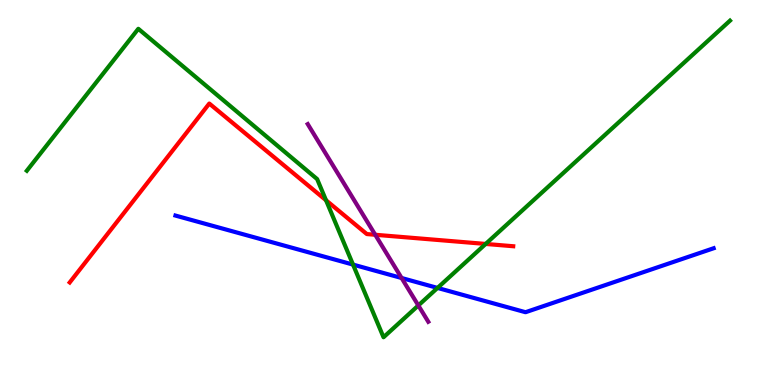[{'lines': ['blue', 'red'], 'intersections': []}, {'lines': ['green', 'red'], 'intersections': [{'x': 4.21, 'y': 4.8}, {'x': 6.27, 'y': 3.66}]}, {'lines': ['purple', 'red'], 'intersections': [{'x': 4.84, 'y': 3.9}]}, {'lines': ['blue', 'green'], 'intersections': [{'x': 4.56, 'y': 3.13}, {'x': 5.65, 'y': 2.52}]}, {'lines': ['blue', 'purple'], 'intersections': [{'x': 5.18, 'y': 2.78}]}, {'lines': ['green', 'purple'], 'intersections': [{'x': 5.4, 'y': 2.07}]}]